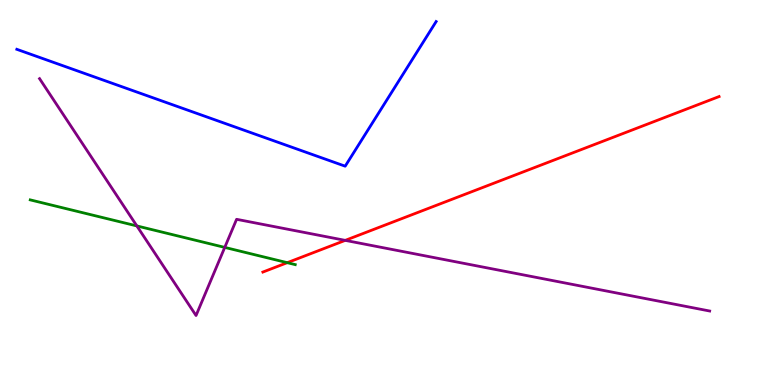[{'lines': ['blue', 'red'], 'intersections': []}, {'lines': ['green', 'red'], 'intersections': [{'x': 3.71, 'y': 3.18}]}, {'lines': ['purple', 'red'], 'intersections': [{'x': 4.45, 'y': 3.76}]}, {'lines': ['blue', 'green'], 'intersections': []}, {'lines': ['blue', 'purple'], 'intersections': []}, {'lines': ['green', 'purple'], 'intersections': [{'x': 1.77, 'y': 4.13}, {'x': 2.9, 'y': 3.57}]}]